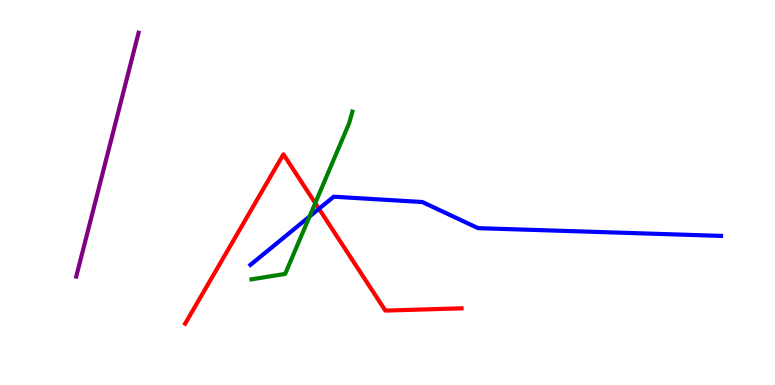[{'lines': ['blue', 'red'], 'intersections': [{'x': 4.12, 'y': 4.58}]}, {'lines': ['green', 'red'], 'intersections': [{'x': 4.07, 'y': 4.72}]}, {'lines': ['purple', 'red'], 'intersections': []}, {'lines': ['blue', 'green'], 'intersections': [{'x': 3.99, 'y': 4.38}]}, {'lines': ['blue', 'purple'], 'intersections': []}, {'lines': ['green', 'purple'], 'intersections': []}]